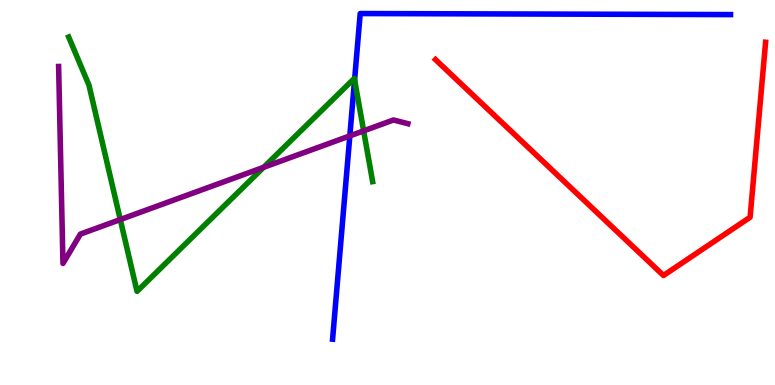[{'lines': ['blue', 'red'], 'intersections': []}, {'lines': ['green', 'red'], 'intersections': []}, {'lines': ['purple', 'red'], 'intersections': []}, {'lines': ['blue', 'green'], 'intersections': [{'x': 4.58, 'y': 7.93}]}, {'lines': ['blue', 'purple'], 'intersections': [{'x': 4.51, 'y': 6.47}]}, {'lines': ['green', 'purple'], 'intersections': [{'x': 1.55, 'y': 4.3}, {'x': 3.4, 'y': 5.65}, {'x': 4.69, 'y': 6.6}]}]